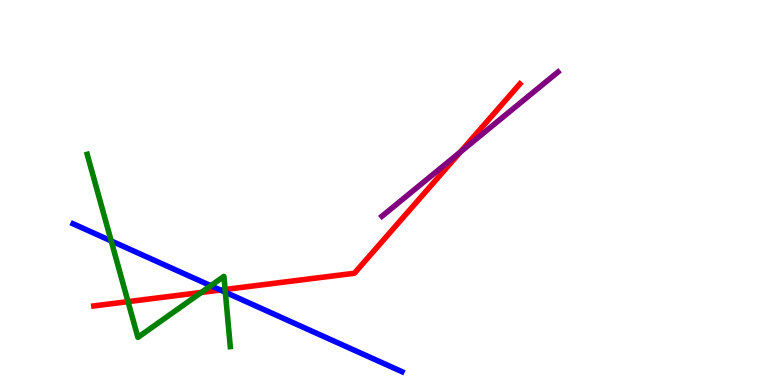[{'lines': ['blue', 'red'], 'intersections': [{'x': 2.84, 'y': 2.47}]}, {'lines': ['green', 'red'], 'intersections': [{'x': 1.65, 'y': 2.17}, {'x': 2.6, 'y': 2.4}, {'x': 2.9, 'y': 2.48}]}, {'lines': ['purple', 'red'], 'intersections': [{'x': 5.94, 'y': 6.05}]}, {'lines': ['blue', 'green'], 'intersections': [{'x': 1.43, 'y': 3.74}, {'x': 2.72, 'y': 2.58}, {'x': 2.91, 'y': 2.41}]}, {'lines': ['blue', 'purple'], 'intersections': []}, {'lines': ['green', 'purple'], 'intersections': []}]